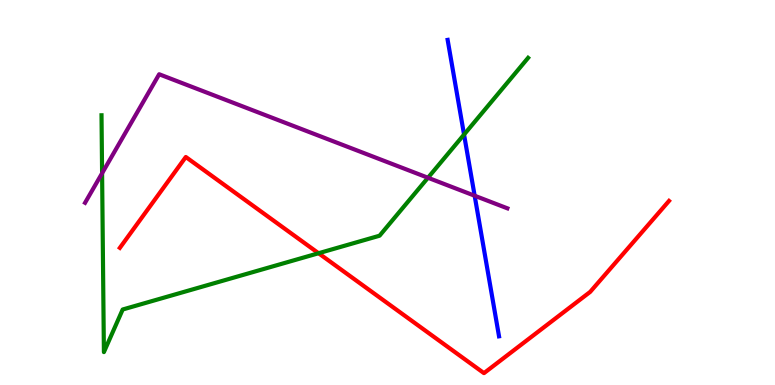[{'lines': ['blue', 'red'], 'intersections': []}, {'lines': ['green', 'red'], 'intersections': [{'x': 4.11, 'y': 3.42}]}, {'lines': ['purple', 'red'], 'intersections': []}, {'lines': ['blue', 'green'], 'intersections': [{'x': 5.99, 'y': 6.51}]}, {'lines': ['blue', 'purple'], 'intersections': [{'x': 6.12, 'y': 4.92}]}, {'lines': ['green', 'purple'], 'intersections': [{'x': 1.32, 'y': 5.5}, {'x': 5.52, 'y': 5.38}]}]